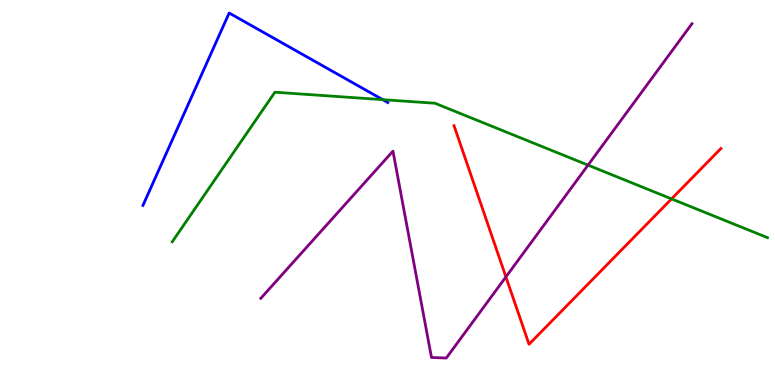[{'lines': ['blue', 'red'], 'intersections': []}, {'lines': ['green', 'red'], 'intersections': [{'x': 8.67, 'y': 4.83}]}, {'lines': ['purple', 'red'], 'intersections': [{'x': 6.53, 'y': 2.81}]}, {'lines': ['blue', 'green'], 'intersections': [{'x': 4.94, 'y': 7.41}]}, {'lines': ['blue', 'purple'], 'intersections': []}, {'lines': ['green', 'purple'], 'intersections': [{'x': 7.59, 'y': 5.71}]}]